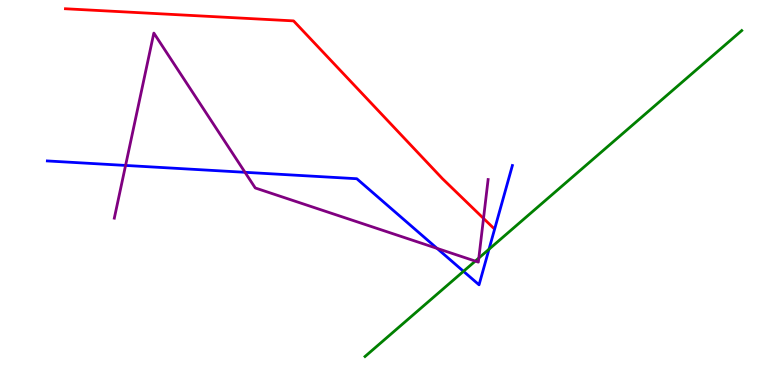[{'lines': ['blue', 'red'], 'intersections': []}, {'lines': ['green', 'red'], 'intersections': []}, {'lines': ['purple', 'red'], 'intersections': [{'x': 6.24, 'y': 4.33}]}, {'lines': ['blue', 'green'], 'intersections': [{'x': 5.98, 'y': 2.95}, {'x': 6.31, 'y': 3.53}]}, {'lines': ['blue', 'purple'], 'intersections': [{'x': 1.62, 'y': 5.7}, {'x': 3.16, 'y': 5.52}, {'x': 5.64, 'y': 3.55}]}, {'lines': ['green', 'purple'], 'intersections': [{'x': 6.13, 'y': 3.22}, {'x': 6.18, 'y': 3.3}]}]